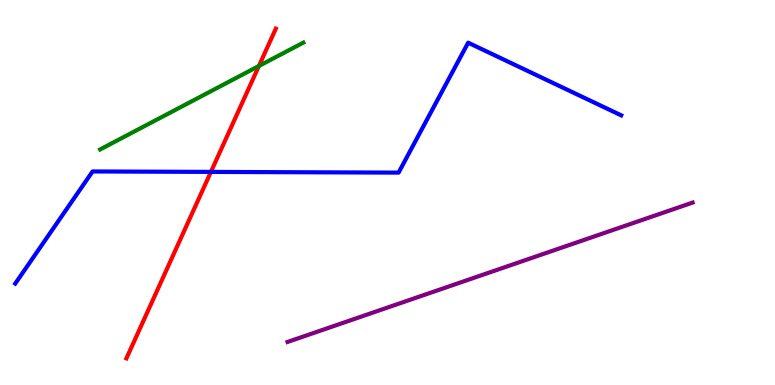[{'lines': ['blue', 'red'], 'intersections': [{'x': 2.72, 'y': 5.54}]}, {'lines': ['green', 'red'], 'intersections': [{'x': 3.34, 'y': 8.29}]}, {'lines': ['purple', 'red'], 'intersections': []}, {'lines': ['blue', 'green'], 'intersections': []}, {'lines': ['blue', 'purple'], 'intersections': []}, {'lines': ['green', 'purple'], 'intersections': []}]